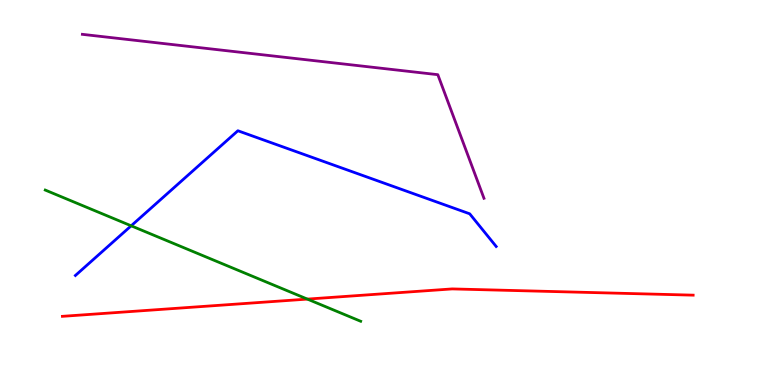[{'lines': ['blue', 'red'], 'intersections': []}, {'lines': ['green', 'red'], 'intersections': [{'x': 3.97, 'y': 2.23}]}, {'lines': ['purple', 'red'], 'intersections': []}, {'lines': ['blue', 'green'], 'intersections': [{'x': 1.69, 'y': 4.13}]}, {'lines': ['blue', 'purple'], 'intersections': []}, {'lines': ['green', 'purple'], 'intersections': []}]